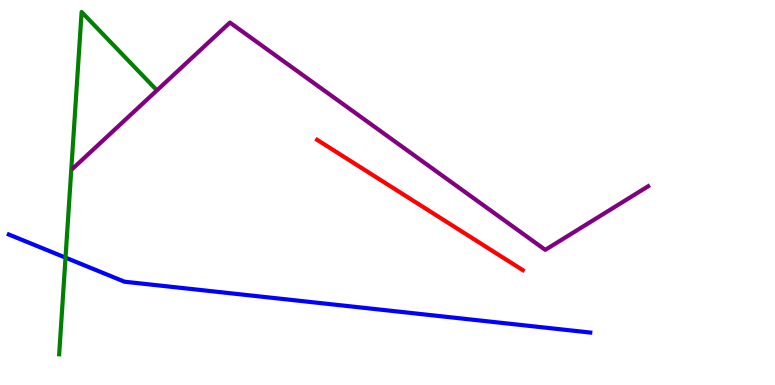[{'lines': ['blue', 'red'], 'intersections': []}, {'lines': ['green', 'red'], 'intersections': []}, {'lines': ['purple', 'red'], 'intersections': []}, {'lines': ['blue', 'green'], 'intersections': [{'x': 0.845, 'y': 3.31}]}, {'lines': ['blue', 'purple'], 'intersections': []}, {'lines': ['green', 'purple'], 'intersections': []}]